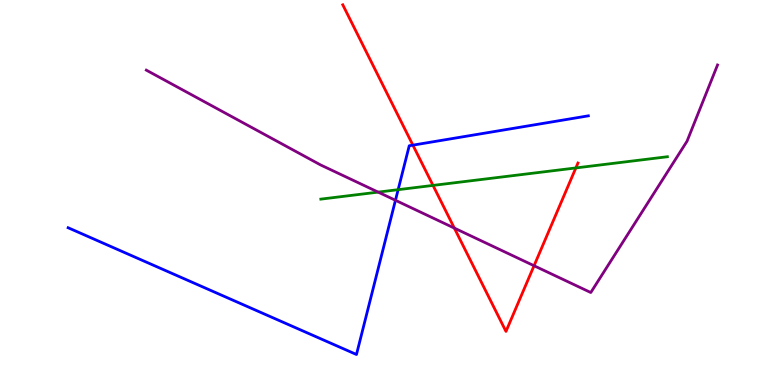[{'lines': ['blue', 'red'], 'intersections': [{'x': 5.33, 'y': 6.23}]}, {'lines': ['green', 'red'], 'intersections': [{'x': 5.59, 'y': 5.18}, {'x': 7.43, 'y': 5.64}]}, {'lines': ['purple', 'red'], 'intersections': [{'x': 5.86, 'y': 4.08}, {'x': 6.89, 'y': 3.1}]}, {'lines': ['blue', 'green'], 'intersections': [{'x': 5.14, 'y': 5.07}]}, {'lines': ['blue', 'purple'], 'intersections': [{'x': 5.1, 'y': 4.8}]}, {'lines': ['green', 'purple'], 'intersections': [{'x': 4.88, 'y': 5.01}]}]